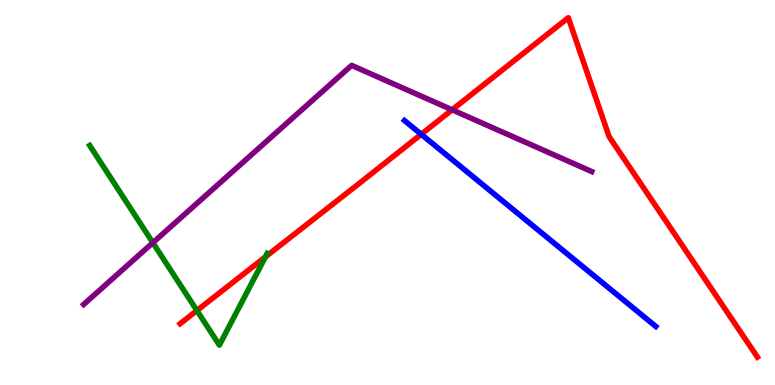[{'lines': ['blue', 'red'], 'intersections': [{'x': 5.44, 'y': 6.51}]}, {'lines': ['green', 'red'], 'intersections': [{'x': 2.54, 'y': 1.93}, {'x': 3.42, 'y': 3.33}]}, {'lines': ['purple', 'red'], 'intersections': [{'x': 5.83, 'y': 7.15}]}, {'lines': ['blue', 'green'], 'intersections': []}, {'lines': ['blue', 'purple'], 'intersections': []}, {'lines': ['green', 'purple'], 'intersections': [{'x': 1.97, 'y': 3.7}]}]